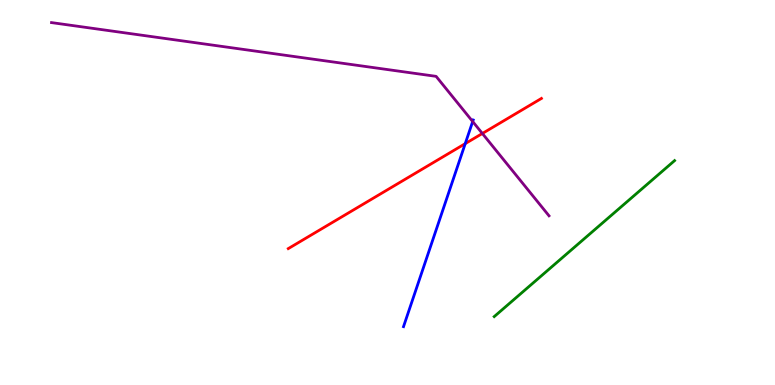[{'lines': ['blue', 'red'], 'intersections': [{'x': 6.0, 'y': 6.27}]}, {'lines': ['green', 'red'], 'intersections': []}, {'lines': ['purple', 'red'], 'intersections': [{'x': 6.22, 'y': 6.53}]}, {'lines': ['blue', 'green'], 'intersections': []}, {'lines': ['blue', 'purple'], 'intersections': [{'x': 6.1, 'y': 6.84}]}, {'lines': ['green', 'purple'], 'intersections': []}]